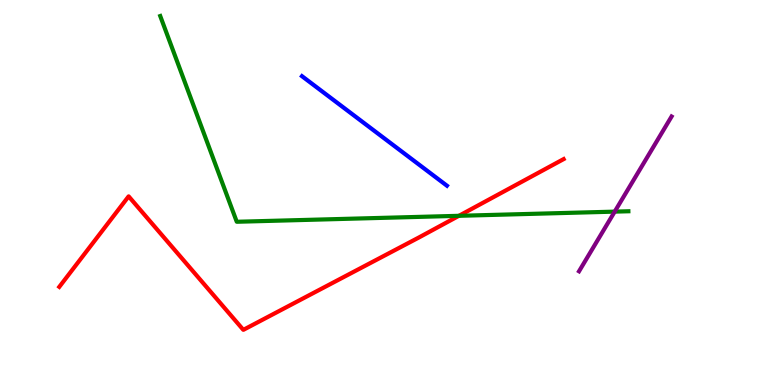[{'lines': ['blue', 'red'], 'intersections': []}, {'lines': ['green', 'red'], 'intersections': [{'x': 5.92, 'y': 4.39}]}, {'lines': ['purple', 'red'], 'intersections': []}, {'lines': ['blue', 'green'], 'intersections': []}, {'lines': ['blue', 'purple'], 'intersections': []}, {'lines': ['green', 'purple'], 'intersections': [{'x': 7.93, 'y': 4.5}]}]